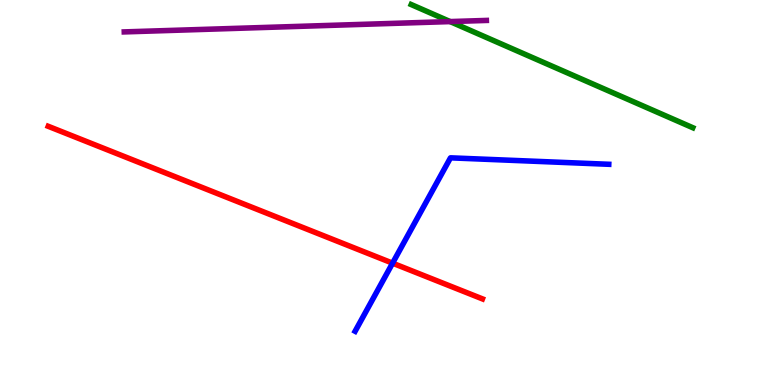[{'lines': ['blue', 'red'], 'intersections': [{'x': 5.07, 'y': 3.16}]}, {'lines': ['green', 'red'], 'intersections': []}, {'lines': ['purple', 'red'], 'intersections': []}, {'lines': ['blue', 'green'], 'intersections': []}, {'lines': ['blue', 'purple'], 'intersections': []}, {'lines': ['green', 'purple'], 'intersections': [{'x': 5.81, 'y': 9.44}]}]